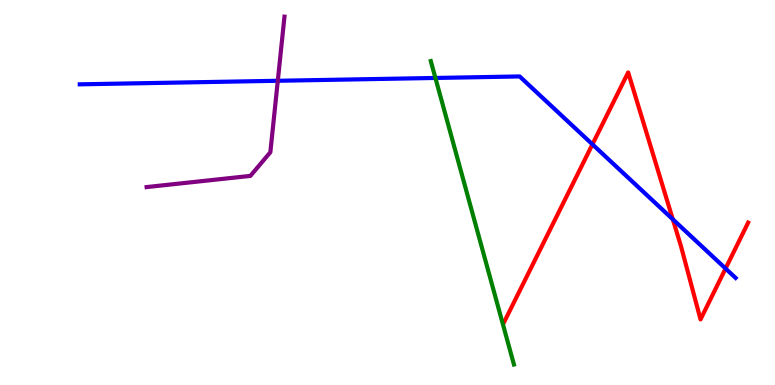[{'lines': ['blue', 'red'], 'intersections': [{'x': 7.64, 'y': 6.25}, {'x': 8.68, 'y': 4.3}, {'x': 9.36, 'y': 3.03}]}, {'lines': ['green', 'red'], 'intersections': []}, {'lines': ['purple', 'red'], 'intersections': []}, {'lines': ['blue', 'green'], 'intersections': [{'x': 5.62, 'y': 7.98}]}, {'lines': ['blue', 'purple'], 'intersections': [{'x': 3.58, 'y': 7.9}]}, {'lines': ['green', 'purple'], 'intersections': []}]